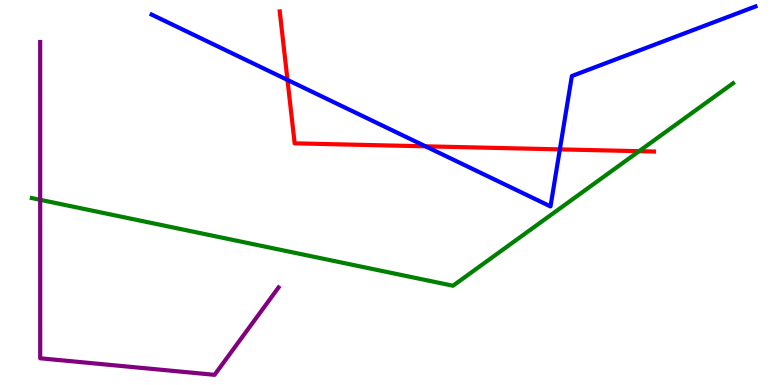[{'lines': ['blue', 'red'], 'intersections': [{'x': 3.71, 'y': 7.92}, {'x': 5.49, 'y': 6.2}, {'x': 7.22, 'y': 6.12}]}, {'lines': ['green', 'red'], 'intersections': [{'x': 8.25, 'y': 6.07}]}, {'lines': ['purple', 'red'], 'intersections': []}, {'lines': ['blue', 'green'], 'intersections': []}, {'lines': ['blue', 'purple'], 'intersections': []}, {'lines': ['green', 'purple'], 'intersections': [{'x': 0.519, 'y': 4.81}]}]